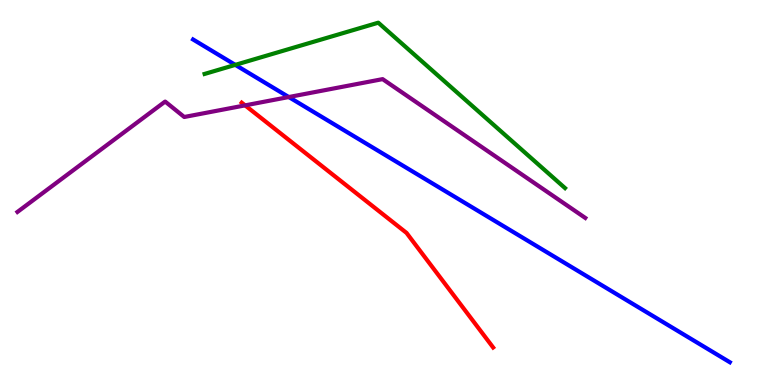[{'lines': ['blue', 'red'], 'intersections': []}, {'lines': ['green', 'red'], 'intersections': []}, {'lines': ['purple', 'red'], 'intersections': [{'x': 3.16, 'y': 7.26}]}, {'lines': ['blue', 'green'], 'intersections': [{'x': 3.04, 'y': 8.31}]}, {'lines': ['blue', 'purple'], 'intersections': [{'x': 3.73, 'y': 7.48}]}, {'lines': ['green', 'purple'], 'intersections': []}]